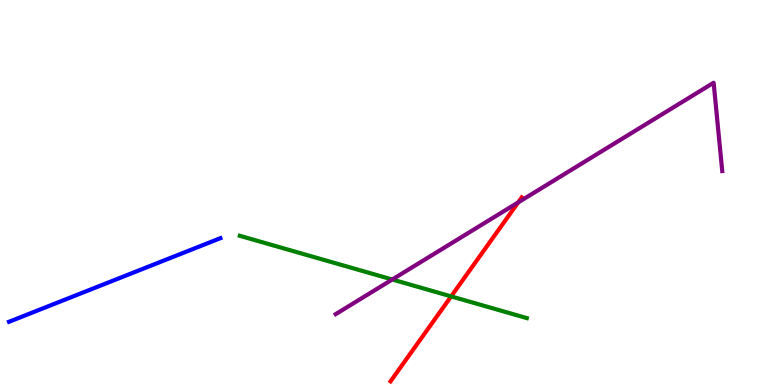[{'lines': ['blue', 'red'], 'intersections': []}, {'lines': ['green', 'red'], 'intersections': [{'x': 5.82, 'y': 2.3}]}, {'lines': ['purple', 'red'], 'intersections': [{'x': 6.69, 'y': 4.74}]}, {'lines': ['blue', 'green'], 'intersections': []}, {'lines': ['blue', 'purple'], 'intersections': []}, {'lines': ['green', 'purple'], 'intersections': [{'x': 5.06, 'y': 2.74}]}]